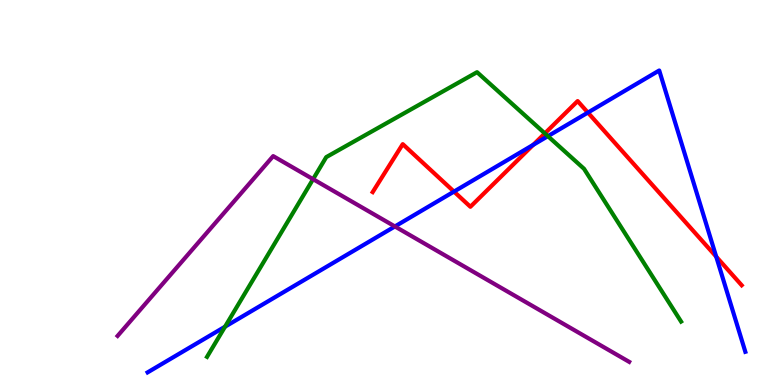[{'lines': ['blue', 'red'], 'intersections': [{'x': 5.86, 'y': 5.02}, {'x': 6.88, 'y': 6.24}, {'x': 7.59, 'y': 7.08}, {'x': 9.24, 'y': 3.33}]}, {'lines': ['green', 'red'], 'intersections': [{'x': 7.03, 'y': 6.54}]}, {'lines': ['purple', 'red'], 'intersections': []}, {'lines': ['blue', 'green'], 'intersections': [{'x': 2.9, 'y': 1.51}, {'x': 7.07, 'y': 6.46}]}, {'lines': ['blue', 'purple'], 'intersections': [{'x': 5.1, 'y': 4.12}]}, {'lines': ['green', 'purple'], 'intersections': [{'x': 4.04, 'y': 5.35}]}]